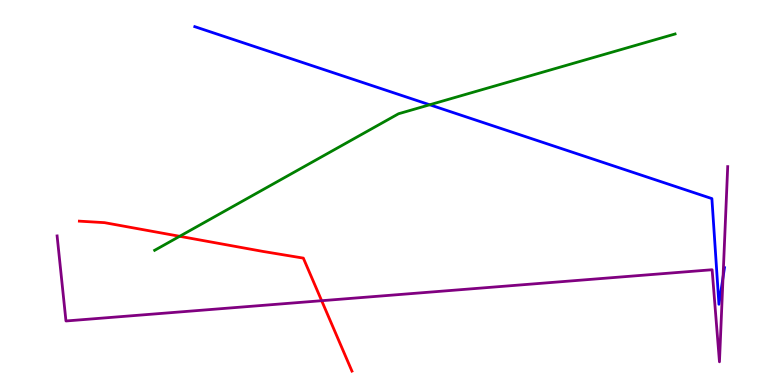[{'lines': ['blue', 'red'], 'intersections': []}, {'lines': ['green', 'red'], 'intersections': [{'x': 2.32, 'y': 3.86}]}, {'lines': ['purple', 'red'], 'intersections': [{'x': 4.15, 'y': 2.19}]}, {'lines': ['blue', 'green'], 'intersections': [{'x': 5.54, 'y': 7.28}]}, {'lines': ['blue', 'purple'], 'intersections': [{'x': 9.33, 'y': 2.8}]}, {'lines': ['green', 'purple'], 'intersections': []}]